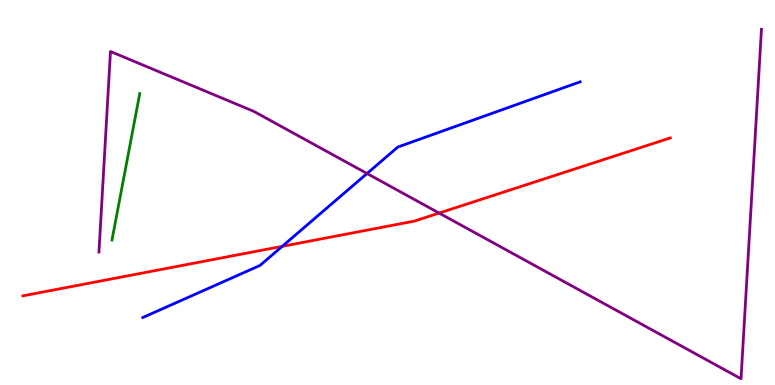[{'lines': ['blue', 'red'], 'intersections': [{'x': 3.64, 'y': 3.6}]}, {'lines': ['green', 'red'], 'intersections': []}, {'lines': ['purple', 'red'], 'intersections': [{'x': 5.67, 'y': 4.47}]}, {'lines': ['blue', 'green'], 'intersections': []}, {'lines': ['blue', 'purple'], 'intersections': [{'x': 4.74, 'y': 5.49}]}, {'lines': ['green', 'purple'], 'intersections': []}]